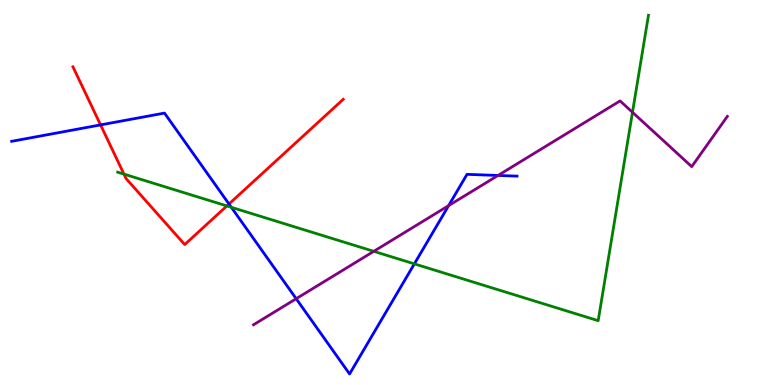[{'lines': ['blue', 'red'], 'intersections': [{'x': 1.3, 'y': 6.76}, {'x': 2.95, 'y': 4.7}]}, {'lines': ['green', 'red'], 'intersections': [{'x': 1.6, 'y': 5.48}, {'x': 2.93, 'y': 4.65}]}, {'lines': ['purple', 'red'], 'intersections': []}, {'lines': ['blue', 'green'], 'intersections': [{'x': 2.98, 'y': 4.62}, {'x': 5.35, 'y': 3.15}]}, {'lines': ['blue', 'purple'], 'intersections': [{'x': 3.82, 'y': 2.24}, {'x': 5.79, 'y': 4.66}, {'x': 6.43, 'y': 5.44}]}, {'lines': ['green', 'purple'], 'intersections': [{'x': 4.82, 'y': 3.47}, {'x': 8.16, 'y': 7.08}]}]